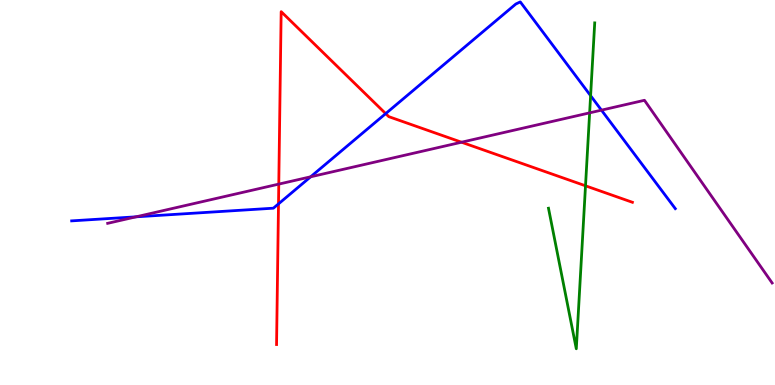[{'lines': ['blue', 'red'], 'intersections': [{'x': 3.59, 'y': 4.7}, {'x': 4.98, 'y': 7.05}]}, {'lines': ['green', 'red'], 'intersections': [{'x': 7.55, 'y': 5.17}]}, {'lines': ['purple', 'red'], 'intersections': [{'x': 3.6, 'y': 5.22}, {'x': 5.96, 'y': 6.31}]}, {'lines': ['blue', 'green'], 'intersections': [{'x': 7.62, 'y': 7.51}]}, {'lines': ['blue', 'purple'], 'intersections': [{'x': 1.76, 'y': 4.37}, {'x': 4.01, 'y': 5.41}, {'x': 7.76, 'y': 7.14}]}, {'lines': ['green', 'purple'], 'intersections': [{'x': 7.61, 'y': 7.07}]}]